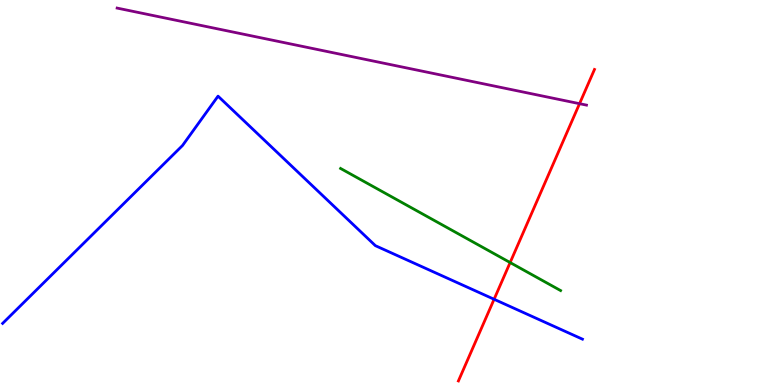[{'lines': ['blue', 'red'], 'intersections': [{'x': 6.38, 'y': 2.23}]}, {'lines': ['green', 'red'], 'intersections': [{'x': 6.58, 'y': 3.18}]}, {'lines': ['purple', 'red'], 'intersections': [{'x': 7.48, 'y': 7.31}]}, {'lines': ['blue', 'green'], 'intersections': []}, {'lines': ['blue', 'purple'], 'intersections': []}, {'lines': ['green', 'purple'], 'intersections': []}]